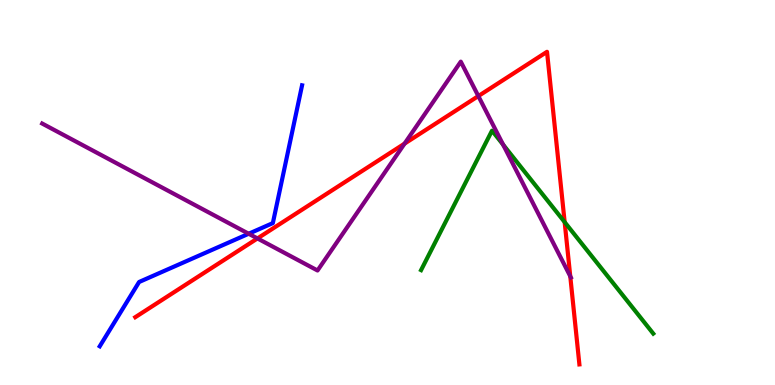[{'lines': ['blue', 'red'], 'intersections': []}, {'lines': ['green', 'red'], 'intersections': [{'x': 7.29, 'y': 4.23}]}, {'lines': ['purple', 'red'], 'intersections': [{'x': 3.32, 'y': 3.81}, {'x': 5.22, 'y': 6.27}, {'x': 6.17, 'y': 7.5}, {'x': 7.36, 'y': 2.82}]}, {'lines': ['blue', 'green'], 'intersections': []}, {'lines': ['blue', 'purple'], 'intersections': [{'x': 3.21, 'y': 3.93}]}, {'lines': ['green', 'purple'], 'intersections': [{'x': 6.49, 'y': 6.24}]}]